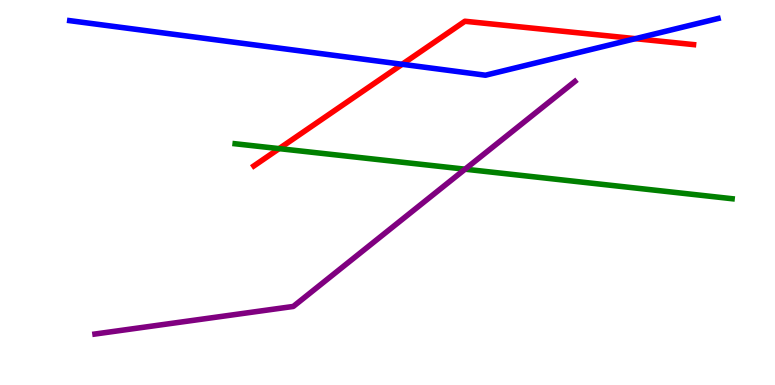[{'lines': ['blue', 'red'], 'intersections': [{'x': 5.19, 'y': 8.33}, {'x': 8.2, 'y': 9.0}]}, {'lines': ['green', 'red'], 'intersections': [{'x': 3.6, 'y': 6.14}]}, {'lines': ['purple', 'red'], 'intersections': []}, {'lines': ['blue', 'green'], 'intersections': []}, {'lines': ['blue', 'purple'], 'intersections': []}, {'lines': ['green', 'purple'], 'intersections': [{'x': 6.0, 'y': 5.61}]}]